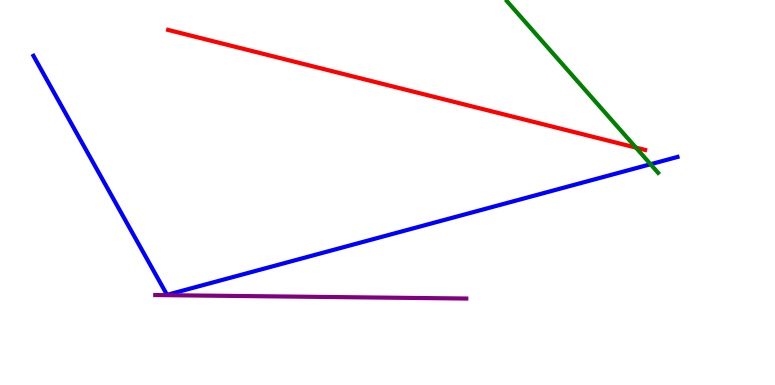[{'lines': ['blue', 'red'], 'intersections': []}, {'lines': ['green', 'red'], 'intersections': [{'x': 8.21, 'y': 6.17}]}, {'lines': ['purple', 'red'], 'intersections': []}, {'lines': ['blue', 'green'], 'intersections': [{'x': 8.39, 'y': 5.73}]}, {'lines': ['blue', 'purple'], 'intersections': []}, {'lines': ['green', 'purple'], 'intersections': []}]